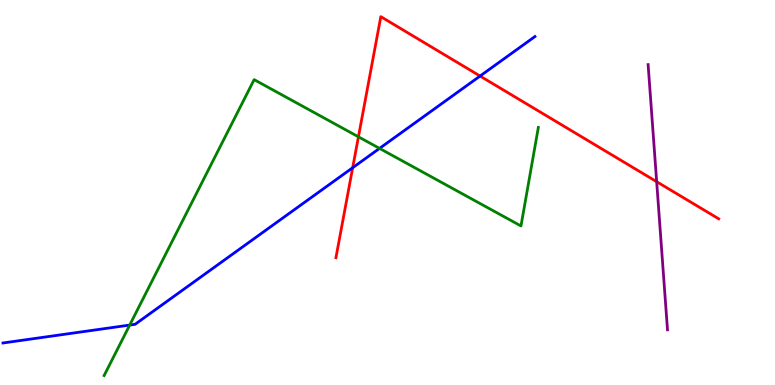[{'lines': ['blue', 'red'], 'intersections': [{'x': 4.55, 'y': 5.64}, {'x': 6.19, 'y': 8.02}]}, {'lines': ['green', 'red'], 'intersections': [{'x': 4.62, 'y': 6.45}]}, {'lines': ['purple', 'red'], 'intersections': [{'x': 8.47, 'y': 5.28}]}, {'lines': ['blue', 'green'], 'intersections': [{'x': 1.67, 'y': 1.56}, {'x': 4.9, 'y': 6.15}]}, {'lines': ['blue', 'purple'], 'intersections': []}, {'lines': ['green', 'purple'], 'intersections': []}]